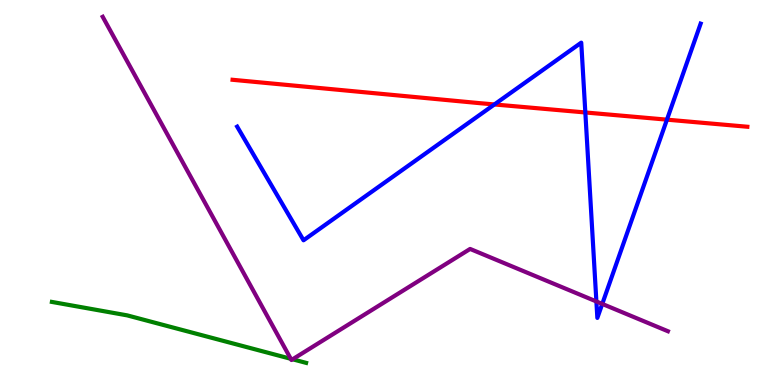[{'lines': ['blue', 'red'], 'intersections': [{'x': 6.38, 'y': 7.29}, {'x': 7.55, 'y': 7.08}, {'x': 8.61, 'y': 6.89}]}, {'lines': ['green', 'red'], 'intersections': []}, {'lines': ['purple', 'red'], 'intersections': []}, {'lines': ['blue', 'green'], 'intersections': []}, {'lines': ['blue', 'purple'], 'intersections': [{'x': 7.7, 'y': 2.17}, {'x': 7.77, 'y': 2.11}]}, {'lines': ['green', 'purple'], 'intersections': [{'x': 3.75, 'y': 0.681}, {'x': 3.78, 'y': 0.668}]}]